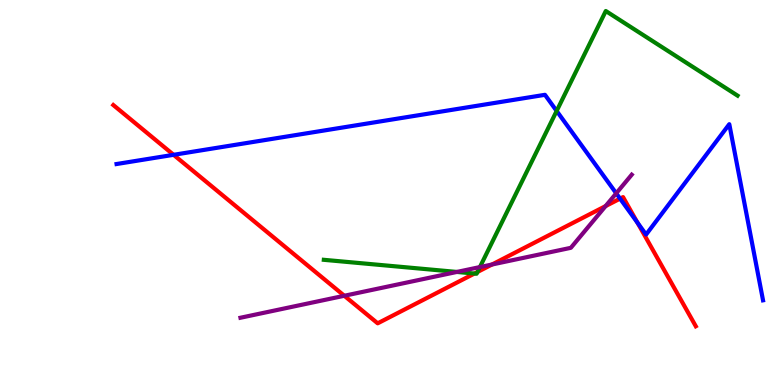[{'lines': ['blue', 'red'], 'intersections': [{'x': 2.24, 'y': 5.98}, {'x': 8.0, 'y': 4.84}, {'x': 8.22, 'y': 4.22}]}, {'lines': ['green', 'red'], 'intersections': [{'x': 6.12, 'y': 2.89}, {'x': 6.16, 'y': 2.94}]}, {'lines': ['purple', 'red'], 'intersections': [{'x': 4.44, 'y': 2.32}, {'x': 6.35, 'y': 3.13}, {'x': 7.81, 'y': 4.65}]}, {'lines': ['blue', 'green'], 'intersections': [{'x': 7.18, 'y': 7.12}]}, {'lines': ['blue', 'purple'], 'intersections': [{'x': 7.95, 'y': 4.98}]}, {'lines': ['green', 'purple'], 'intersections': [{'x': 5.89, 'y': 2.94}, {'x': 6.19, 'y': 3.06}]}]